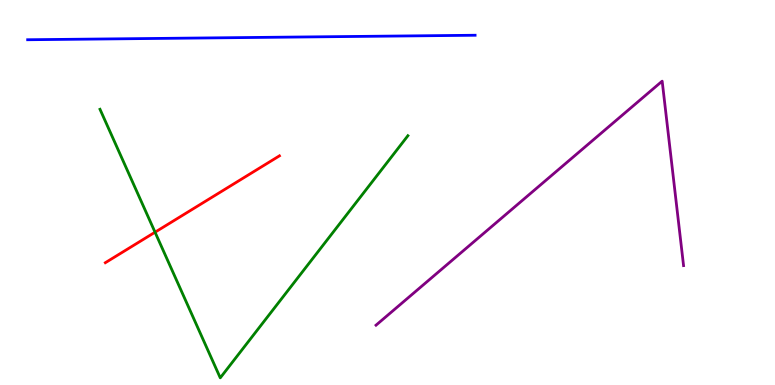[{'lines': ['blue', 'red'], 'intersections': []}, {'lines': ['green', 'red'], 'intersections': [{'x': 2.0, 'y': 3.97}]}, {'lines': ['purple', 'red'], 'intersections': []}, {'lines': ['blue', 'green'], 'intersections': []}, {'lines': ['blue', 'purple'], 'intersections': []}, {'lines': ['green', 'purple'], 'intersections': []}]